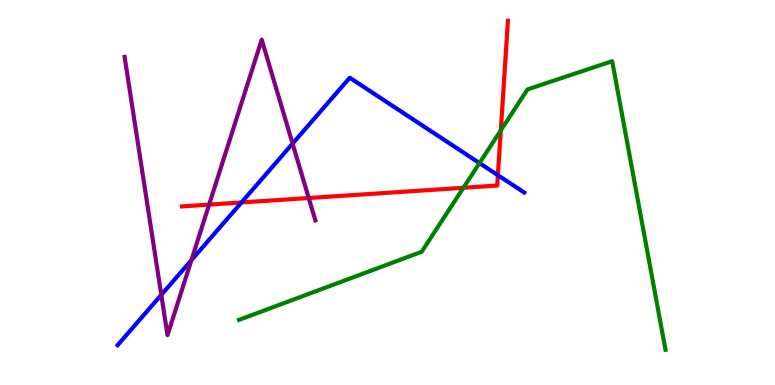[{'lines': ['blue', 'red'], 'intersections': [{'x': 3.12, 'y': 4.74}, {'x': 6.42, 'y': 5.45}]}, {'lines': ['green', 'red'], 'intersections': [{'x': 5.98, 'y': 5.12}, {'x': 6.46, 'y': 6.61}]}, {'lines': ['purple', 'red'], 'intersections': [{'x': 2.7, 'y': 4.69}, {'x': 3.98, 'y': 4.86}]}, {'lines': ['blue', 'green'], 'intersections': [{'x': 6.19, 'y': 5.76}]}, {'lines': ['blue', 'purple'], 'intersections': [{'x': 2.08, 'y': 2.34}, {'x': 2.47, 'y': 3.24}, {'x': 3.78, 'y': 6.27}]}, {'lines': ['green', 'purple'], 'intersections': []}]